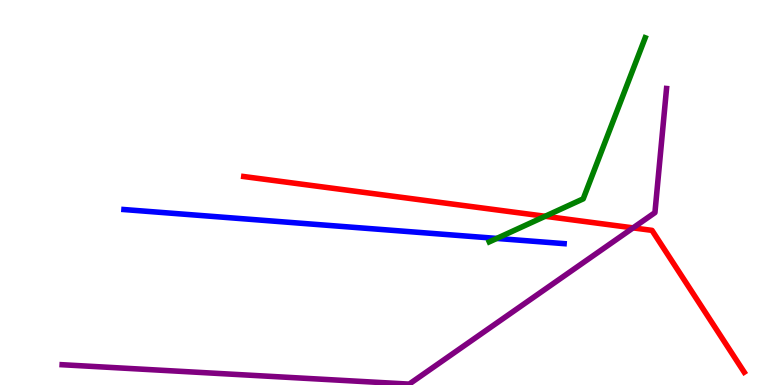[{'lines': ['blue', 'red'], 'intersections': []}, {'lines': ['green', 'red'], 'intersections': [{'x': 7.03, 'y': 4.38}]}, {'lines': ['purple', 'red'], 'intersections': [{'x': 8.17, 'y': 4.08}]}, {'lines': ['blue', 'green'], 'intersections': [{'x': 6.41, 'y': 3.81}]}, {'lines': ['blue', 'purple'], 'intersections': []}, {'lines': ['green', 'purple'], 'intersections': []}]